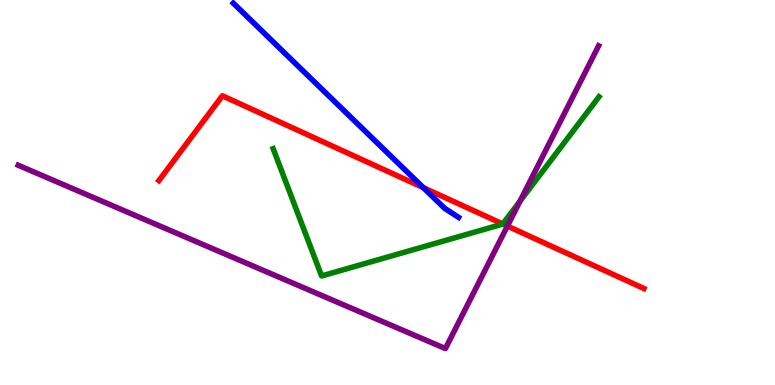[{'lines': ['blue', 'red'], 'intersections': [{'x': 5.46, 'y': 5.13}]}, {'lines': ['green', 'red'], 'intersections': [{'x': 6.49, 'y': 4.18}]}, {'lines': ['purple', 'red'], 'intersections': [{'x': 6.55, 'y': 4.13}]}, {'lines': ['blue', 'green'], 'intersections': []}, {'lines': ['blue', 'purple'], 'intersections': []}, {'lines': ['green', 'purple'], 'intersections': [{'x': 6.71, 'y': 4.77}]}]